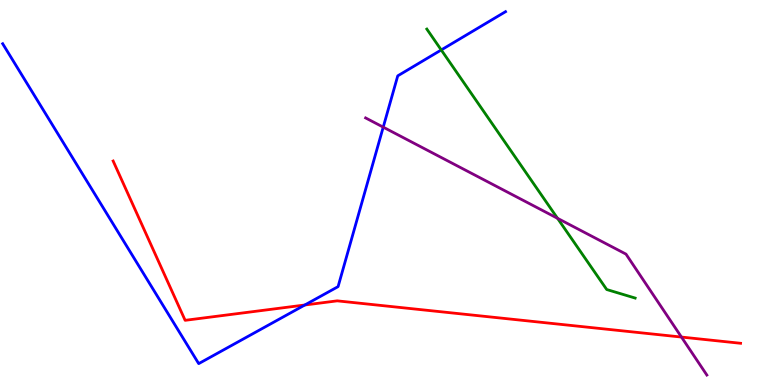[{'lines': ['blue', 'red'], 'intersections': [{'x': 3.93, 'y': 2.08}]}, {'lines': ['green', 'red'], 'intersections': []}, {'lines': ['purple', 'red'], 'intersections': [{'x': 8.79, 'y': 1.25}]}, {'lines': ['blue', 'green'], 'intersections': [{'x': 5.69, 'y': 8.7}]}, {'lines': ['blue', 'purple'], 'intersections': [{'x': 4.94, 'y': 6.7}]}, {'lines': ['green', 'purple'], 'intersections': [{'x': 7.19, 'y': 4.33}]}]